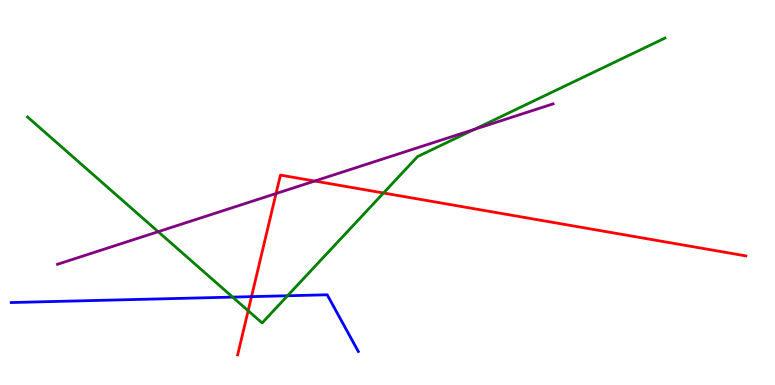[{'lines': ['blue', 'red'], 'intersections': [{'x': 3.25, 'y': 2.3}]}, {'lines': ['green', 'red'], 'intersections': [{'x': 3.2, 'y': 1.93}, {'x': 4.95, 'y': 4.99}]}, {'lines': ['purple', 'red'], 'intersections': [{'x': 3.56, 'y': 4.97}, {'x': 4.06, 'y': 5.3}]}, {'lines': ['blue', 'green'], 'intersections': [{'x': 3.0, 'y': 2.28}, {'x': 3.71, 'y': 2.32}]}, {'lines': ['blue', 'purple'], 'intersections': []}, {'lines': ['green', 'purple'], 'intersections': [{'x': 2.04, 'y': 3.98}, {'x': 6.12, 'y': 6.64}]}]